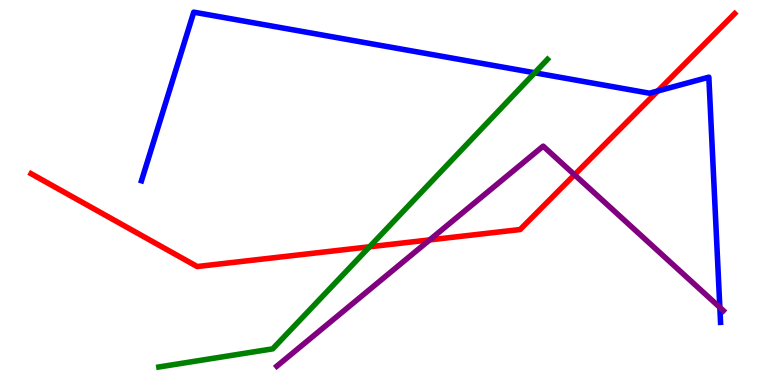[{'lines': ['blue', 'red'], 'intersections': [{'x': 8.49, 'y': 7.64}]}, {'lines': ['green', 'red'], 'intersections': [{'x': 4.77, 'y': 3.59}]}, {'lines': ['purple', 'red'], 'intersections': [{'x': 5.54, 'y': 3.77}, {'x': 7.41, 'y': 5.46}]}, {'lines': ['blue', 'green'], 'intersections': [{'x': 6.9, 'y': 8.11}]}, {'lines': ['blue', 'purple'], 'intersections': [{'x': 9.29, 'y': 2.02}]}, {'lines': ['green', 'purple'], 'intersections': []}]